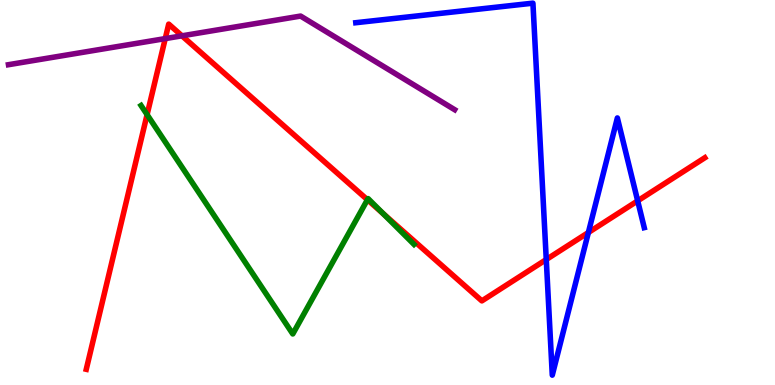[{'lines': ['blue', 'red'], 'intersections': [{'x': 7.05, 'y': 3.26}, {'x': 7.59, 'y': 3.96}, {'x': 8.23, 'y': 4.78}]}, {'lines': ['green', 'red'], 'intersections': [{'x': 1.9, 'y': 7.02}, {'x': 4.74, 'y': 4.81}, {'x': 4.95, 'y': 4.45}]}, {'lines': ['purple', 'red'], 'intersections': [{'x': 2.13, 'y': 9.0}, {'x': 2.35, 'y': 9.07}]}, {'lines': ['blue', 'green'], 'intersections': []}, {'lines': ['blue', 'purple'], 'intersections': []}, {'lines': ['green', 'purple'], 'intersections': []}]